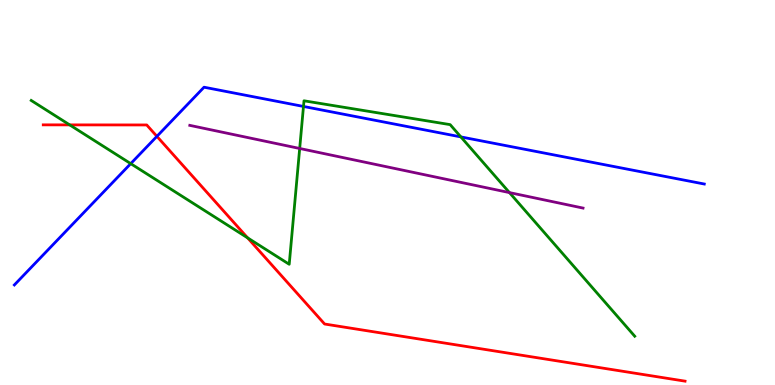[{'lines': ['blue', 'red'], 'intersections': [{'x': 2.02, 'y': 6.46}]}, {'lines': ['green', 'red'], 'intersections': [{'x': 0.899, 'y': 6.76}, {'x': 3.19, 'y': 3.82}]}, {'lines': ['purple', 'red'], 'intersections': []}, {'lines': ['blue', 'green'], 'intersections': [{'x': 1.69, 'y': 5.75}, {'x': 3.92, 'y': 7.24}, {'x': 5.95, 'y': 6.44}]}, {'lines': ['blue', 'purple'], 'intersections': []}, {'lines': ['green', 'purple'], 'intersections': [{'x': 3.87, 'y': 6.14}, {'x': 6.57, 'y': 5.0}]}]